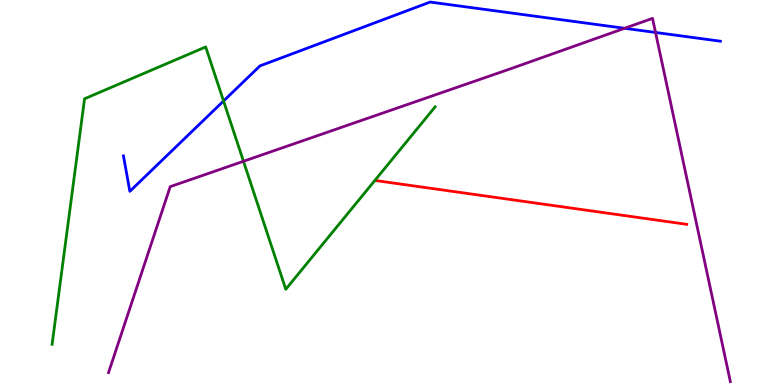[{'lines': ['blue', 'red'], 'intersections': []}, {'lines': ['green', 'red'], 'intersections': []}, {'lines': ['purple', 'red'], 'intersections': []}, {'lines': ['blue', 'green'], 'intersections': [{'x': 2.88, 'y': 7.38}]}, {'lines': ['blue', 'purple'], 'intersections': [{'x': 8.06, 'y': 9.27}, {'x': 8.46, 'y': 9.16}]}, {'lines': ['green', 'purple'], 'intersections': [{'x': 3.14, 'y': 5.81}]}]